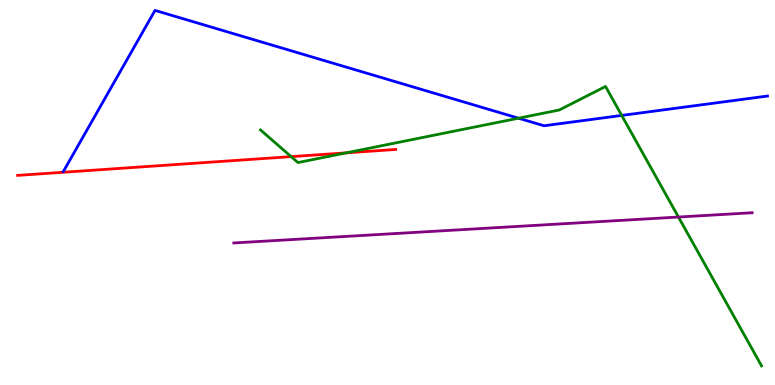[{'lines': ['blue', 'red'], 'intersections': []}, {'lines': ['green', 'red'], 'intersections': [{'x': 3.76, 'y': 5.93}, {'x': 4.47, 'y': 6.03}]}, {'lines': ['purple', 'red'], 'intersections': []}, {'lines': ['blue', 'green'], 'intersections': [{'x': 6.69, 'y': 6.93}, {'x': 8.02, 'y': 7.0}]}, {'lines': ['blue', 'purple'], 'intersections': []}, {'lines': ['green', 'purple'], 'intersections': [{'x': 8.75, 'y': 4.36}]}]